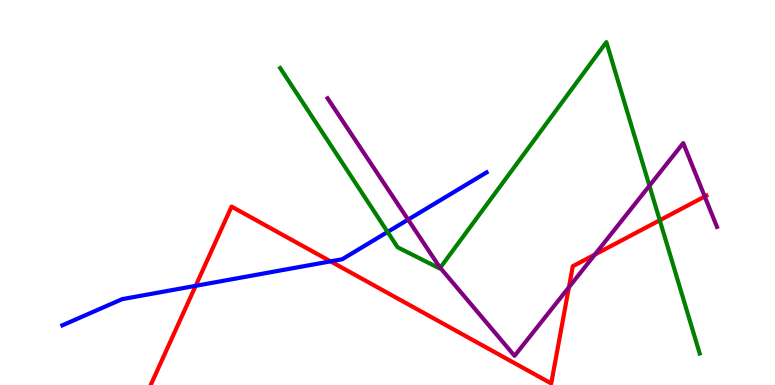[{'lines': ['blue', 'red'], 'intersections': [{'x': 2.52, 'y': 2.58}, {'x': 4.27, 'y': 3.21}]}, {'lines': ['green', 'red'], 'intersections': [{'x': 8.51, 'y': 4.28}]}, {'lines': ['purple', 'red'], 'intersections': [{'x': 7.34, 'y': 2.54}, {'x': 7.68, 'y': 3.39}, {'x': 9.09, 'y': 4.9}]}, {'lines': ['blue', 'green'], 'intersections': [{'x': 5.0, 'y': 3.97}]}, {'lines': ['blue', 'purple'], 'intersections': [{'x': 5.27, 'y': 4.3}]}, {'lines': ['green', 'purple'], 'intersections': [{'x': 5.68, 'y': 3.05}, {'x': 8.38, 'y': 5.18}]}]